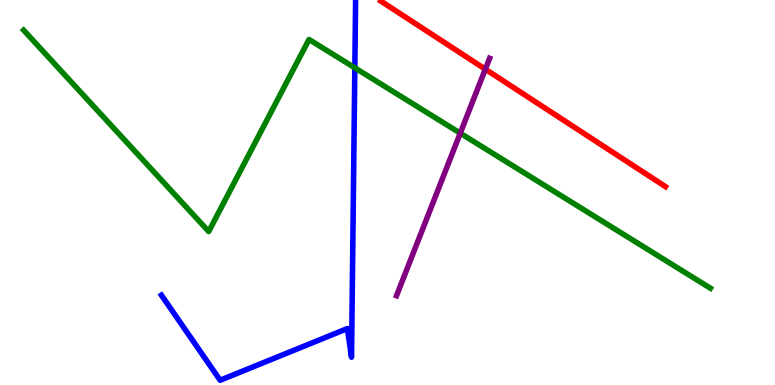[{'lines': ['blue', 'red'], 'intersections': []}, {'lines': ['green', 'red'], 'intersections': []}, {'lines': ['purple', 'red'], 'intersections': [{'x': 6.26, 'y': 8.2}]}, {'lines': ['blue', 'green'], 'intersections': [{'x': 4.58, 'y': 8.24}]}, {'lines': ['blue', 'purple'], 'intersections': []}, {'lines': ['green', 'purple'], 'intersections': [{'x': 5.94, 'y': 6.54}]}]